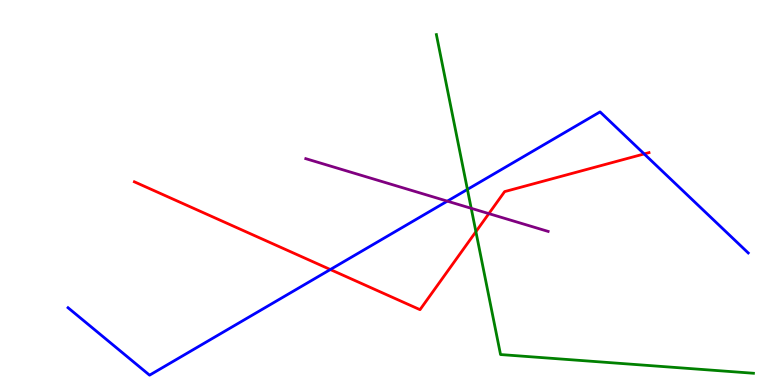[{'lines': ['blue', 'red'], 'intersections': [{'x': 4.26, 'y': 3.0}, {'x': 8.31, 'y': 6.0}]}, {'lines': ['green', 'red'], 'intersections': [{'x': 6.14, 'y': 3.98}]}, {'lines': ['purple', 'red'], 'intersections': [{'x': 6.31, 'y': 4.45}]}, {'lines': ['blue', 'green'], 'intersections': [{'x': 6.03, 'y': 5.08}]}, {'lines': ['blue', 'purple'], 'intersections': [{'x': 5.77, 'y': 4.78}]}, {'lines': ['green', 'purple'], 'intersections': [{'x': 6.08, 'y': 4.59}]}]